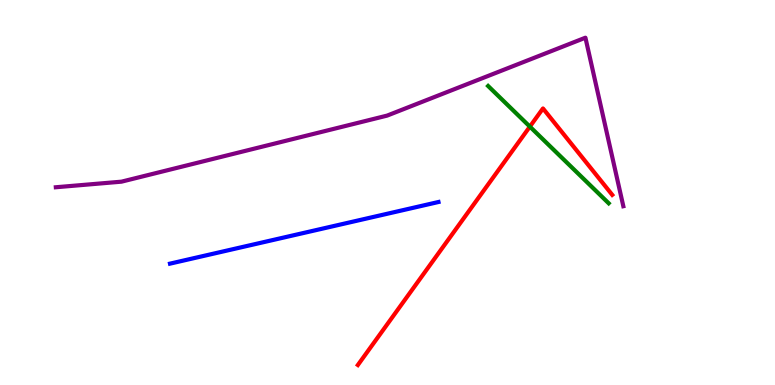[{'lines': ['blue', 'red'], 'intersections': []}, {'lines': ['green', 'red'], 'intersections': [{'x': 6.84, 'y': 6.71}]}, {'lines': ['purple', 'red'], 'intersections': []}, {'lines': ['blue', 'green'], 'intersections': []}, {'lines': ['blue', 'purple'], 'intersections': []}, {'lines': ['green', 'purple'], 'intersections': []}]